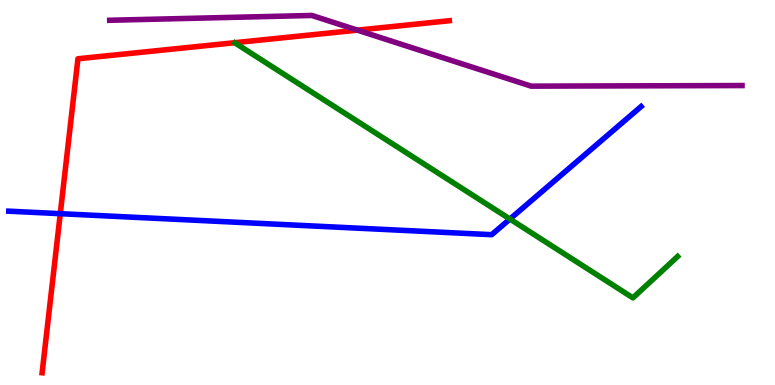[{'lines': ['blue', 'red'], 'intersections': [{'x': 0.778, 'y': 4.45}]}, {'lines': ['green', 'red'], 'intersections': []}, {'lines': ['purple', 'red'], 'intersections': [{'x': 4.61, 'y': 9.22}]}, {'lines': ['blue', 'green'], 'intersections': [{'x': 6.58, 'y': 4.31}]}, {'lines': ['blue', 'purple'], 'intersections': []}, {'lines': ['green', 'purple'], 'intersections': []}]